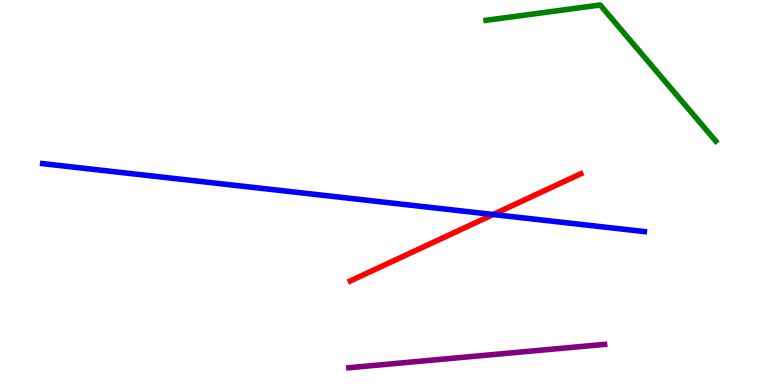[{'lines': ['blue', 'red'], 'intersections': [{'x': 6.36, 'y': 4.43}]}, {'lines': ['green', 'red'], 'intersections': []}, {'lines': ['purple', 'red'], 'intersections': []}, {'lines': ['blue', 'green'], 'intersections': []}, {'lines': ['blue', 'purple'], 'intersections': []}, {'lines': ['green', 'purple'], 'intersections': []}]